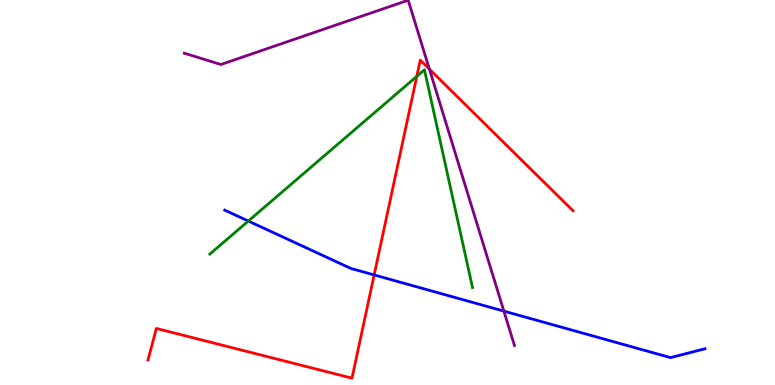[{'lines': ['blue', 'red'], 'intersections': [{'x': 4.83, 'y': 2.86}]}, {'lines': ['green', 'red'], 'intersections': [{'x': 5.38, 'y': 8.02}]}, {'lines': ['purple', 'red'], 'intersections': [{'x': 5.54, 'y': 8.2}]}, {'lines': ['blue', 'green'], 'intersections': [{'x': 3.2, 'y': 4.26}]}, {'lines': ['blue', 'purple'], 'intersections': [{'x': 6.5, 'y': 1.92}]}, {'lines': ['green', 'purple'], 'intersections': []}]